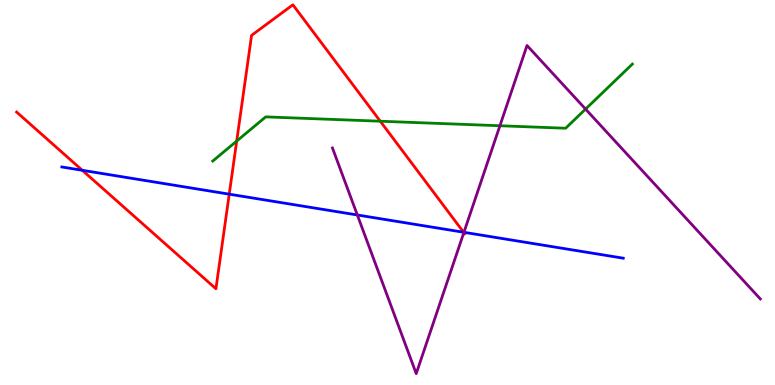[{'lines': ['blue', 'red'], 'intersections': [{'x': 1.06, 'y': 5.58}, {'x': 2.96, 'y': 4.96}, {'x': 5.98, 'y': 3.97}]}, {'lines': ['green', 'red'], 'intersections': [{'x': 3.05, 'y': 6.34}, {'x': 4.91, 'y': 6.85}]}, {'lines': ['purple', 'red'], 'intersections': [{'x': 5.99, 'y': 3.96}]}, {'lines': ['blue', 'green'], 'intersections': []}, {'lines': ['blue', 'purple'], 'intersections': [{'x': 4.61, 'y': 4.42}, {'x': 5.99, 'y': 3.97}]}, {'lines': ['green', 'purple'], 'intersections': [{'x': 6.45, 'y': 6.73}, {'x': 7.56, 'y': 7.17}]}]